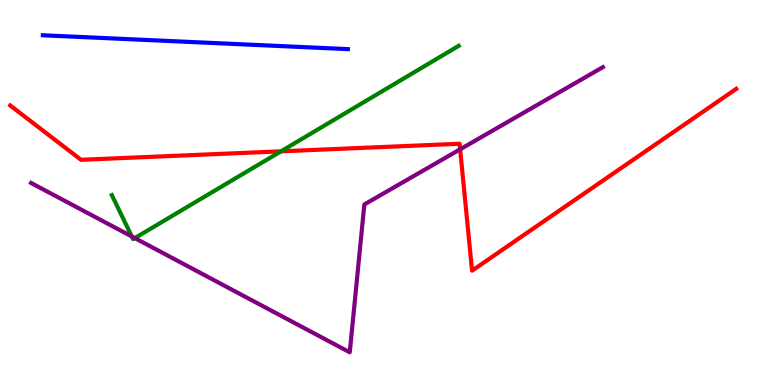[{'lines': ['blue', 'red'], 'intersections': []}, {'lines': ['green', 'red'], 'intersections': [{'x': 3.63, 'y': 6.07}]}, {'lines': ['purple', 'red'], 'intersections': [{'x': 5.94, 'y': 6.12}]}, {'lines': ['blue', 'green'], 'intersections': []}, {'lines': ['blue', 'purple'], 'intersections': []}, {'lines': ['green', 'purple'], 'intersections': [{'x': 1.7, 'y': 3.86}, {'x': 1.74, 'y': 3.82}]}]